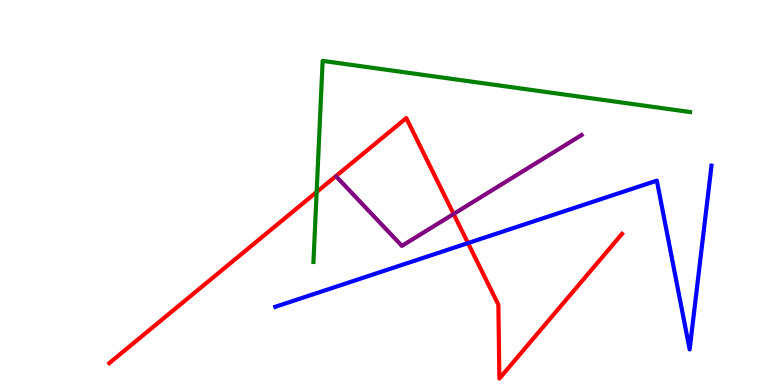[{'lines': ['blue', 'red'], 'intersections': [{'x': 6.04, 'y': 3.69}]}, {'lines': ['green', 'red'], 'intersections': [{'x': 4.09, 'y': 5.01}]}, {'lines': ['purple', 'red'], 'intersections': [{'x': 5.85, 'y': 4.44}]}, {'lines': ['blue', 'green'], 'intersections': []}, {'lines': ['blue', 'purple'], 'intersections': []}, {'lines': ['green', 'purple'], 'intersections': []}]